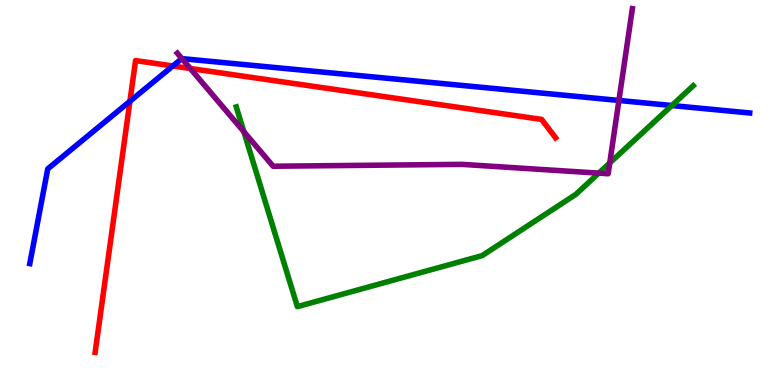[{'lines': ['blue', 'red'], 'intersections': [{'x': 1.68, 'y': 7.37}, {'x': 2.23, 'y': 8.29}]}, {'lines': ['green', 'red'], 'intersections': []}, {'lines': ['purple', 'red'], 'intersections': [{'x': 2.46, 'y': 8.22}]}, {'lines': ['blue', 'green'], 'intersections': [{'x': 8.67, 'y': 7.26}]}, {'lines': ['blue', 'purple'], 'intersections': [{'x': 2.35, 'y': 8.48}, {'x': 7.99, 'y': 7.39}]}, {'lines': ['green', 'purple'], 'intersections': [{'x': 3.15, 'y': 6.58}, {'x': 7.73, 'y': 5.5}, {'x': 7.87, 'y': 5.77}]}]